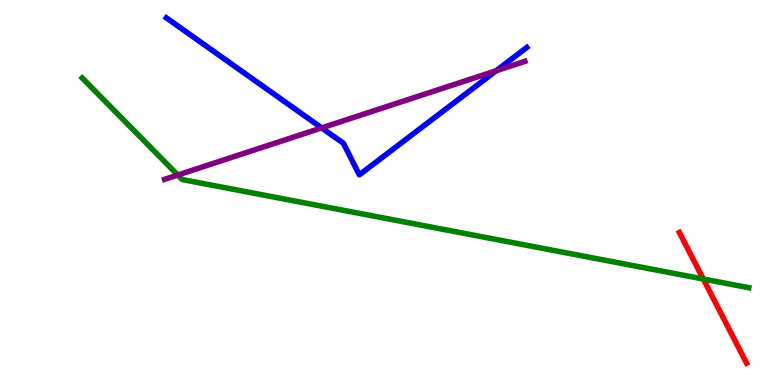[{'lines': ['blue', 'red'], 'intersections': []}, {'lines': ['green', 'red'], 'intersections': [{'x': 9.08, 'y': 2.75}]}, {'lines': ['purple', 'red'], 'intersections': []}, {'lines': ['blue', 'green'], 'intersections': []}, {'lines': ['blue', 'purple'], 'intersections': [{'x': 4.15, 'y': 6.68}, {'x': 6.4, 'y': 8.16}]}, {'lines': ['green', 'purple'], 'intersections': [{'x': 2.29, 'y': 5.45}]}]